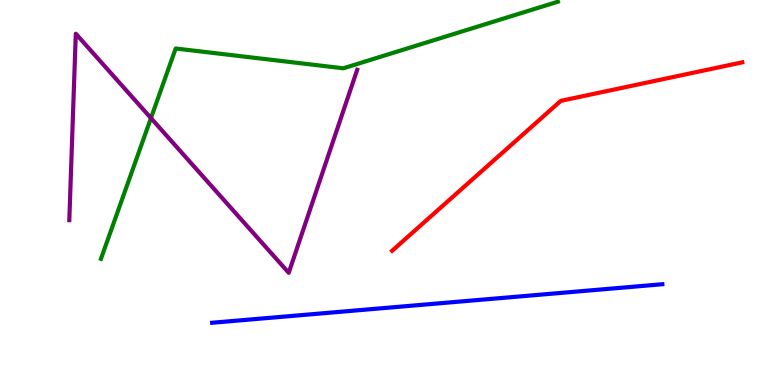[{'lines': ['blue', 'red'], 'intersections': []}, {'lines': ['green', 'red'], 'intersections': []}, {'lines': ['purple', 'red'], 'intersections': []}, {'lines': ['blue', 'green'], 'intersections': []}, {'lines': ['blue', 'purple'], 'intersections': []}, {'lines': ['green', 'purple'], 'intersections': [{'x': 1.95, 'y': 6.93}]}]